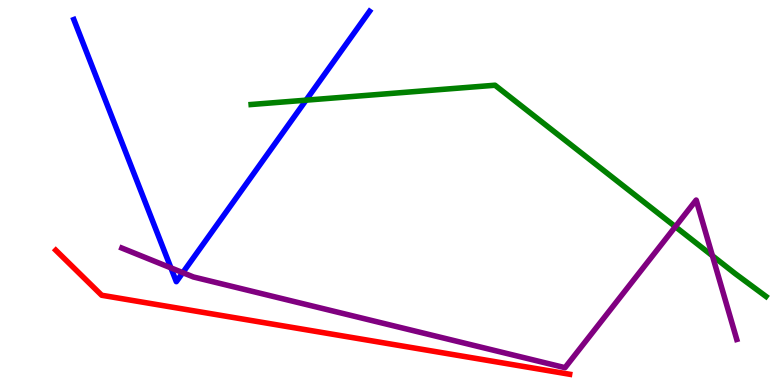[{'lines': ['blue', 'red'], 'intersections': []}, {'lines': ['green', 'red'], 'intersections': []}, {'lines': ['purple', 'red'], 'intersections': []}, {'lines': ['blue', 'green'], 'intersections': [{'x': 3.95, 'y': 7.4}]}, {'lines': ['blue', 'purple'], 'intersections': [{'x': 2.21, 'y': 3.04}, {'x': 2.36, 'y': 2.92}]}, {'lines': ['green', 'purple'], 'intersections': [{'x': 8.71, 'y': 4.11}, {'x': 9.19, 'y': 3.36}]}]